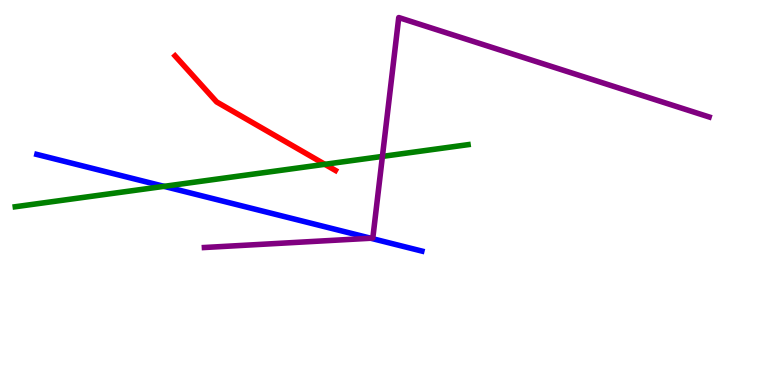[{'lines': ['blue', 'red'], 'intersections': []}, {'lines': ['green', 'red'], 'intersections': [{'x': 4.19, 'y': 5.73}]}, {'lines': ['purple', 'red'], 'intersections': []}, {'lines': ['blue', 'green'], 'intersections': [{'x': 2.12, 'y': 5.16}]}, {'lines': ['blue', 'purple'], 'intersections': [{'x': 4.78, 'y': 3.81}]}, {'lines': ['green', 'purple'], 'intersections': [{'x': 4.93, 'y': 5.94}]}]